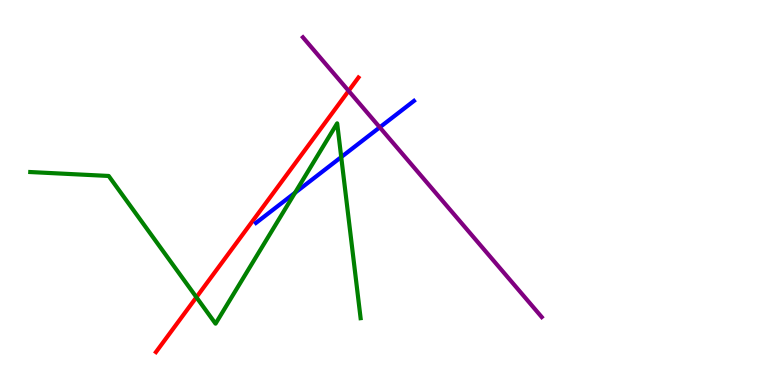[{'lines': ['blue', 'red'], 'intersections': []}, {'lines': ['green', 'red'], 'intersections': [{'x': 2.53, 'y': 2.28}]}, {'lines': ['purple', 'red'], 'intersections': [{'x': 4.5, 'y': 7.64}]}, {'lines': ['blue', 'green'], 'intersections': [{'x': 3.81, 'y': 4.99}, {'x': 4.4, 'y': 5.92}]}, {'lines': ['blue', 'purple'], 'intersections': [{'x': 4.9, 'y': 6.69}]}, {'lines': ['green', 'purple'], 'intersections': []}]